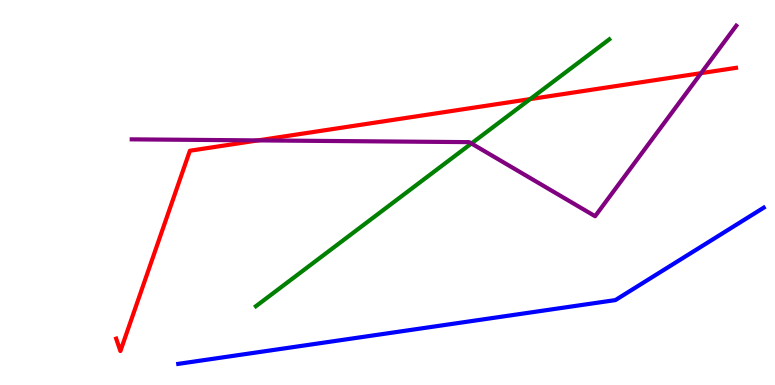[{'lines': ['blue', 'red'], 'intersections': []}, {'lines': ['green', 'red'], 'intersections': [{'x': 6.84, 'y': 7.43}]}, {'lines': ['purple', 'red'], 'intersections': [{'x': 3.33, 'y': 6.35}, {'x': 9.05, 'y': 8.1}]}, {'lines': ['blue', 'green'], 'intersections': []}, {'lines': ['blue', 'purple'], 'intersections': []}, {'lines': ['green', 'purple'], 'intersections': [{'x': 6.08, 'y': 6.27}]}]